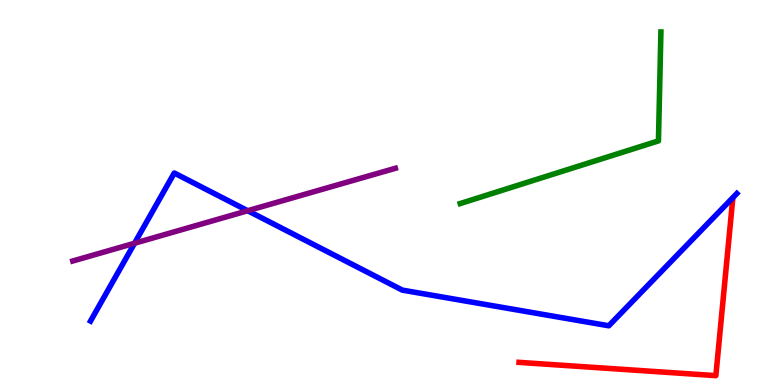[{'lines': ['blue', 'red'], 'intersections': []}, {'lines': ['green', 'red'], 'intersections': []}, {'lines': ['purple', 'red'], 'intersections': []}, {'lines': ['blue', 'green'], 'intersections': []}, {'lines': ['blue', 'purple'], 'intersections': [{'x': 1.74, 'y': 3.68}, {'x': 3.2, 'y': 4.53}]}, {'lines': ['green', 'purple'], 'intersections': []}]